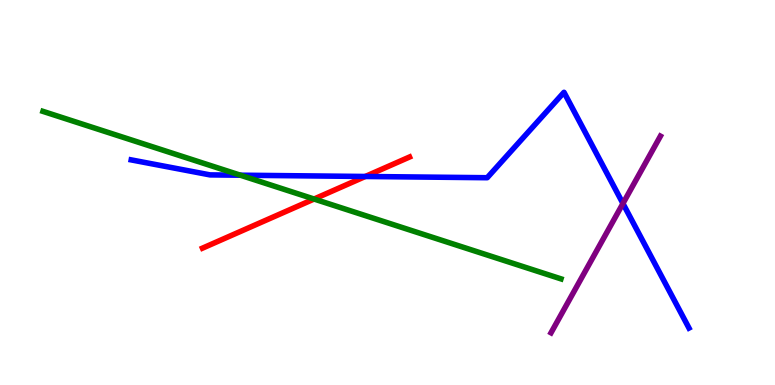[{'lines': ['blue', 'red'], 'intersections': [{'x': 4.71, 'y': 5.42}]}, {'lines': ['green', 'red'], 'intersections': [{'x': 4.05, 'y': 4.83}]}, {'lines': ['purple', 'red'], 'intersections': []}, {'lines': ['blue', 'green'], 'intersections': [{'x': 3.1, 'y': 5.45}]}, {'lines': ['blue', 'purple'], 'intersections': [{'x': 8.04, 'y': 4.71}]}, {'lines': ['green', 'purple'], 'intersections': []}]